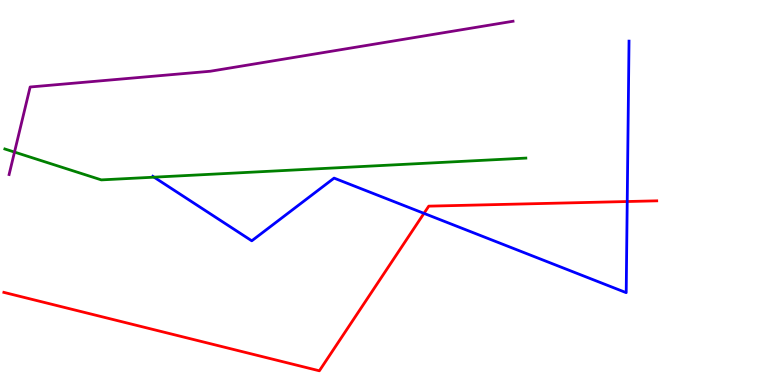[{'lines': ['blue', 'red'], 'intersections': [{'x': 5.47, 'y': 4.46}, {'x': 8.09, 'y': 4.77}]}, {'lines': ['green', 'red'], 'intersections': []}, {'lines': ['purple', 'red'], 'intersections': []}, {'lines': ['blue', 'green'], 'intersections': [{'x': 1.99, 'y': 5.4}]}, {'lines': ['blue', 'purple'], 'intersections': []}, {'lines': ['green', 'purple'], 'intersections': [{'x': 0.187, 'y': 6.05}]}]